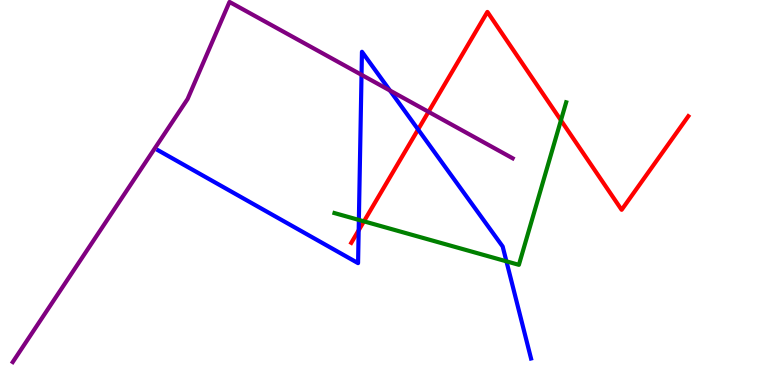[{'lines': ['blue', 'red'], 'intersections': [{'x': 4.63, 'y': 4.02}, {'x': 5.39, 'y': 6.64}]}, {'lines': ['green', 'red'], 'intersections': [{'x': 4.7, 'y': 4.25}, {'x': 7.24, 'y': 6.88}]}, {'lines': ['purple', 'red'], 'intersections': [{'x': 5.53, 'y': 7.1}]}, {'lines': ['blue', 'green'], 'intersections': [{'x': 4.63, 'y': 4.29}, {'x': 6.53, 'y': 3.21}]}, {'lines': ['blue', 'purple'], 'intersections': [{'x': 4.66, 'y': 8.06}, {'x': 5.03, 'y': 7.65}]}, {'lines': ['green', 'purple'], 'intersections': []}]